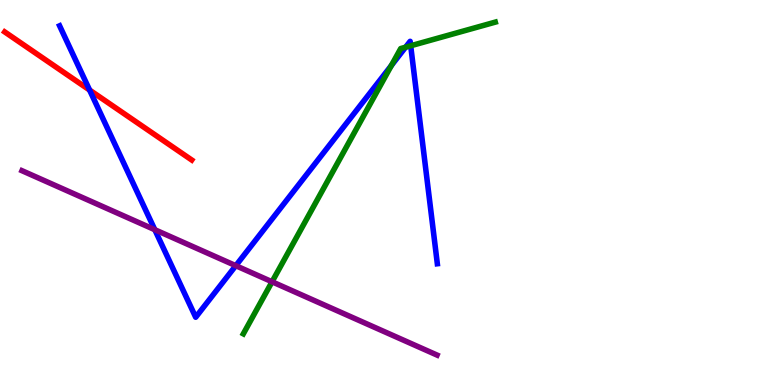[{'lines': ['blue', 'red'], 'intersections': [{'x': 1.16, 'y': 7.66}]}, {'lines': ['green', 'red'], 'intersections': []}, {'lines': ['purple', 'red'], 'intersections': []}, {'lines': ['blue', 'green'], 'intersections': [{'x': 5.05, 'y': 8.3}, {'x': 5.23, 'y': 8.77}, {'x': 5.3, 'y': 8.81}]}, {'lines': ['blue', 'purple'], 'intersections': [{'x': 2.0, 'y': 4.03}, {'x': 3.04, 'y': 3.1}]}, {'lines': ['green', 'purple'], 'intersections': [{'x': 3.51, 'y': 2.68}]}]